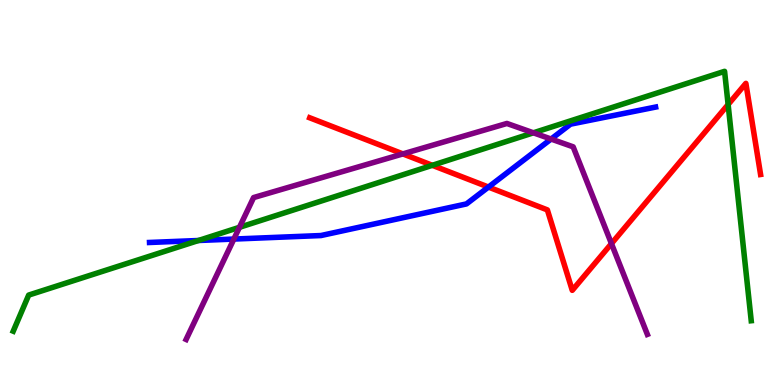[{'lines': ['blue', 'red'], 'intersections': [{'x': 6.3, 'y': 5.14}]}, {'lines': ['green', 'red'], 'intersections': [{'x': 5.58, 'y': 5.71}, {'x': 9.4, 'y': 7.29}]}, {'lines': ['purple', 'red'], 'intersections': [{'x': 5.2, 'y': 6.0}, {'x': 7.89, 'y': 3.67}]}, {'lines': ['blue', 'green'], 'intersections': [{'x': 2.56, 'y': 3.75}]}, {'lines': ['blue', 'purple'], 'intersections': [{'x': 3.02, 'y': 3.79}, {'x': 7.11, 'y': 6.39}]}, {'lines': ['green', 'purple'], 'intersections': [{'x': 3.09, 'y': 4.1}, {'x': 6.88, 'y': 6.55}]}]